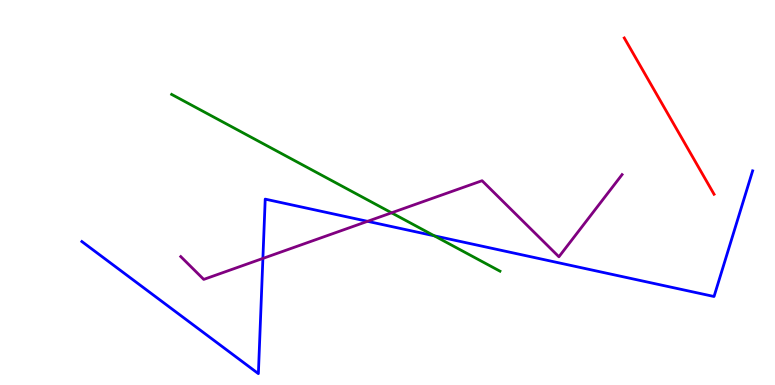[{'lines': ['blue', 'red'], 'intersections': []}, {'lines': ['green', 'red'], 'intersections': []}, {'lines': ['purple', 'red'], 'intersections': []}, {'lines': ['blue', 'green'], 'intersections': [{'x': 5.6, 'y': 3.88}]}, {'lines': ['blue', 'purple'], 'intersections': [{'x': 3.39, 'y': 3.29}, {'x': 4.74, 'y': 4.25}]}, {'lines': ['green', 'purple'], 'intersections': [{'x': 5.05, 'y': 4.47}]}]